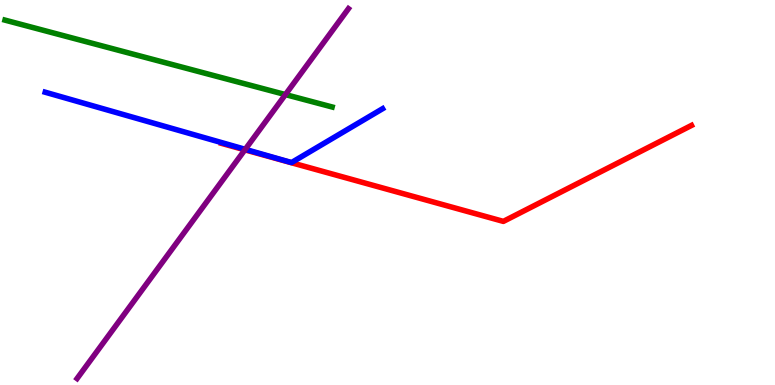[{'lines': ['blue', 'red'], 'intersections': []}, {'lines': ['green', 'red'], 'intersections': []}, {'lines': ['purple', 'red'], 'intersections': [{'x': 3.16, 'y': 6.11}]}, {'lines': ['blue', 'green'], 'intersections': []}, {'lines': ['blue', 'purple'], 'intersections': [{'x': 3.16, 'y': 6.12}]}, {'lines': ['green', 'purple'], 'intersections': [{'x': 3.68, 'y': 7.54}]}]